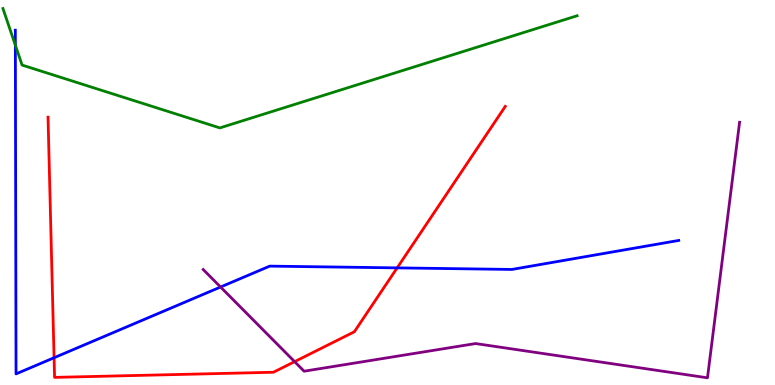[{'lines': ['blue', 'red'], 'intersections': [{'x': 0.698, 'y': 0.708}, {'x': 5.12, 'y': 3.04}]}, {'lines': ['green', 'red'], 'intersections': []}, {'lines': ['purple', 'red'], 'intersections': [{'x': 3.8, 'y': 0.606}]}, {'lines': ['blue', 'green'], 'intersections': [{'x': 0.198, 'y': 8.83}]}, {'lines': ['blue', 'purple'], 'intersections': [{'x': 2.85, 'y': 2.54}]}, {'lines': ['green', 'purple'], 'intersections': []}]